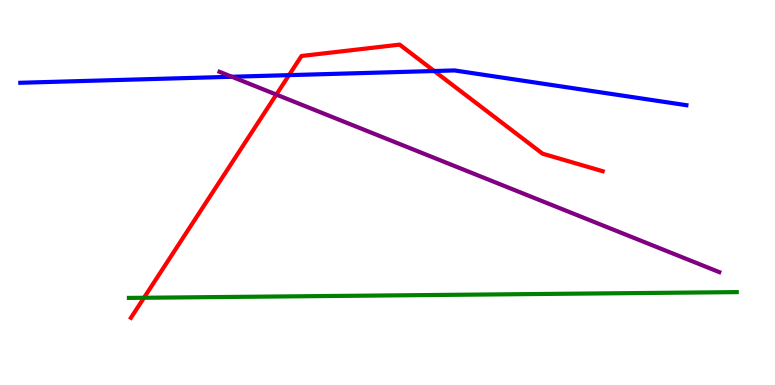[{'lines': ['blue', 'red'], 'intersections': [{'x': 3.73, 'y': 8.05}, {'x': 5.6, 'y': 8.16}]}, {'lines': ['green', 'red'], 'intersections': [{'x': 1.86, 'y': 2.27}]}, {'lines': ['purple', 'red'], 'intersections': [{'x': 3.57, 'y': 7.54}]}, {'lines': ['blue', 'green'], 'intersections': []}, {'lines': ['blue', 'purple'], 'intersections': [{'x': 2.99, 'y': 8.01}]}, {'lines': ['green', 'purple'], 'intersections': []}]